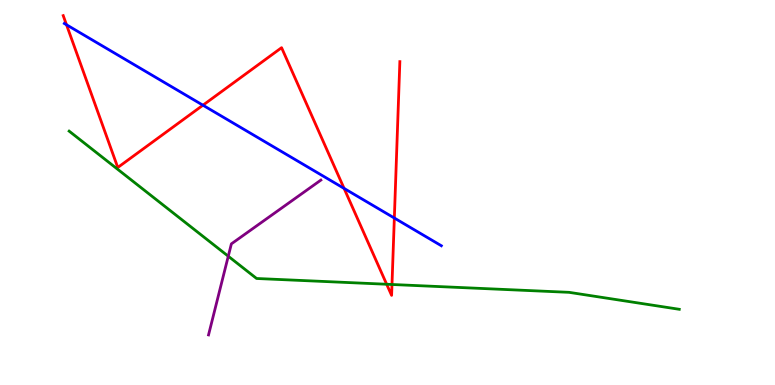[{'lines': ['blue', 'red'], 'intersections': [{'x': 0.858, 'y': 9.36}, {'x': 2.62, 'y': 7.27}, {'x': 4.44, 'y': 5.11}, {'x': 5.09, 'y': 4.34}]}, {'lines': ['green', 'red'], 'intersections': [{'x': 4.99, 'y': 2.62}, {'x': 5.06, 'y': 2.61}]}, {'lines': ['purple', 'red'], 'intersections': []}, {'lines': ['blue', 'green'], 'intersections': []}, {'lines': ['blue', 'purple'], 'intersections': []}, {'lines': ['green', 'purple'], 'intersections': [{'x': 2.95, 'y': 3.34}]}]